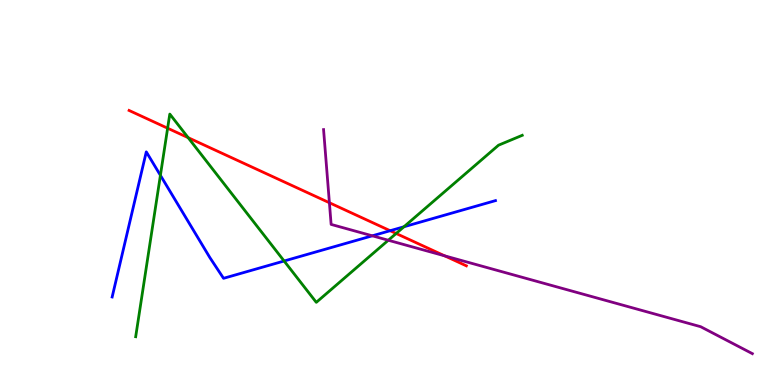[{'lines': ['blue', 'red'], 'intersections': [{'x': 5.03, 'y': 4.01}]}, {'lines': ['green', 'red'], 'intersections': [{'x': 2.16, 'y': 6.67}, {'x': 2.43, 'y': 6.42}, {'x': 5.11, 'y': 3.94}]}, {'lines': ['purple', 'red'], 'intersections': [{'x': 4.25, 'y': 4.73}, {'x': 5.74, 'y': 3.35}]}, {'lines': ['blue', 'green'], 'intersections': [{'x': 2.07, 'y': 5.45}, {'x': 3.67, 'y': 3.22}, {'x': 5.21, 'y': 4.11}]}, {'lines': ['blue', 'purple'], 'intersections': [{'x': 4.8, 'y': 3.88}]}, {'lines': ['green', 'purple'], 'intersections': [{'x': 5.01, 'y': 3.76}]}]